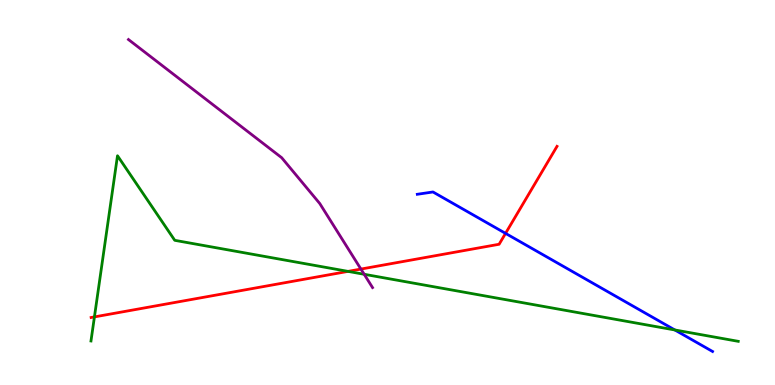[{'lines': ['blue', 'red'], 'intersections': [{'x': 6.52, 'y': 3.94}]}, {'lines': ['green', 'red'], 'intersections': [{'x': 1.22, 'y': 1.77}, {'x': 4.49, 'y': 2.95}]}, {'lines': ['purple', 'red'], 'intersections': [{'x': 4.66, 'y': 3.01}]}, {'lines': ['blue', 'green'], 'intersections': [{'x': 8.71, 'y': 1.43}]}, {'lines': ['blue', 'purple'], 'intersections': []}, {'lines': ['green', 'purple'], 'intersections': [{'x': 4.7, 'y': 2.88}]}]